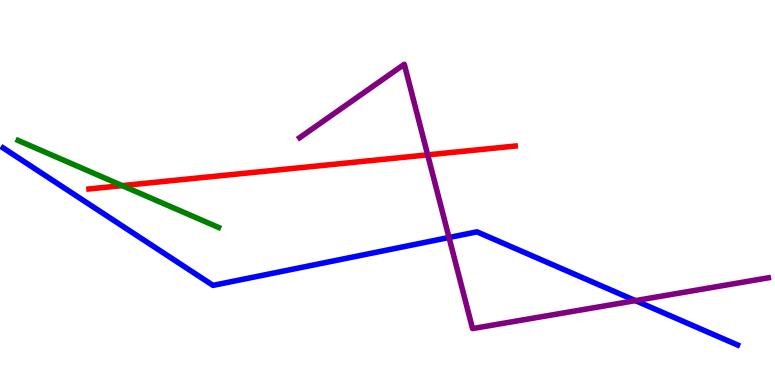[{'lines': ['blue', 'red'], 'intersections': []}, {'lines': ['green', 'red'], 'intersections': [{'x': 1.58, 'y': 5.18}]}, {'lines': ['purple', 'red'], 'intersections': [{'x': 5.52, 'y': 5.98}]}, {'lines': ['blue', 'green'], 'intersections': []}, {'lines': ['blue', 'purple'], 'intersections': [{'x': 5.79, 'y': 3.83}, {'x': 8.2, 'y': 2.19}]}, {'lines': ['green', 'purple'], 'intersections': []}]